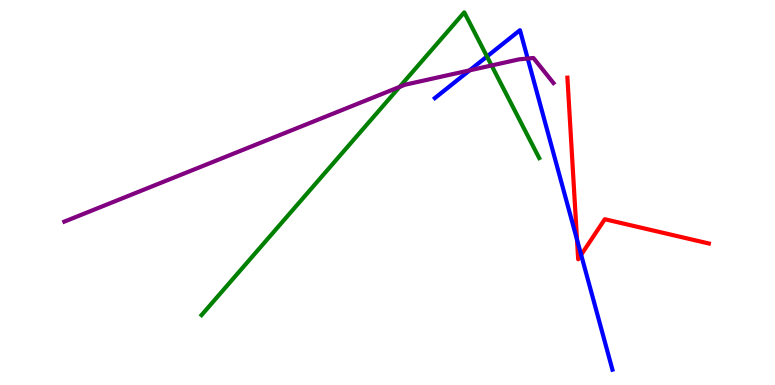[{'lines': ['blue', 'red'], 'intersections': [{'x': 7.45, 'y': 3.78}, {'x': 7.5, 'y': 3.38}]}, {'lines': ['green', 'red'], 'intersections': []}, {'lines': ['purple', 'red'], 'intersections': []}, {'lines': ['blue', 'green'], 'intersections': [{'x': 6.28, 'y': 8.53}]}, {'lines': ['blue', 'purple'], 'intersections': [{'x': 6.06, 'y': 8.17}, {'x': 6.81, 'y': 8.48}]}, {'lines': ['green', 'purple'], 'intersections': [{'x': 5.16, 'y': 7.74}, {'x': 6.34, 'y': 8.3}]}]